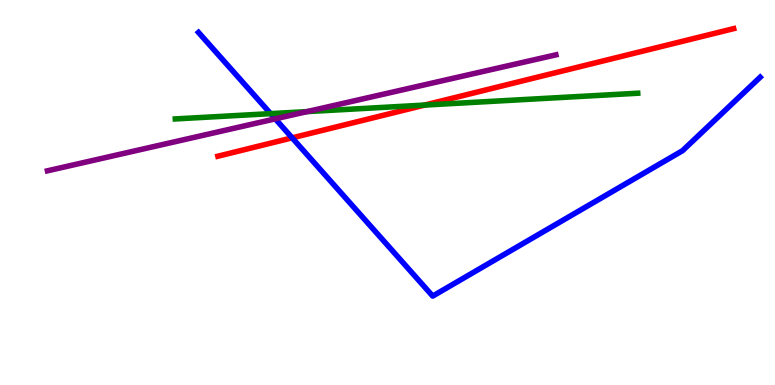[{'lines': ['blue', 'red'], 'intersections': [{'x': 3.77, 'y': 6.42}]}, {'lines': ['green', 'red'], 'intersections': [{'x': 5.48, 'y': 7.27}]}, {'lines': ['purple', 'red'], 'intersections': []}, {'lines': ['blue', 'green'], 'intersections': [{'x': 3.49, 'y': 7.05}]}, {'lines': ['blue', 'purple'], 'intersections': [{'x': 3.55, 'y': 6.91}]}, {'lines': ['green', 'purple'], 'intersections': [{'x': 3.96, 'y': 7.1}]}]